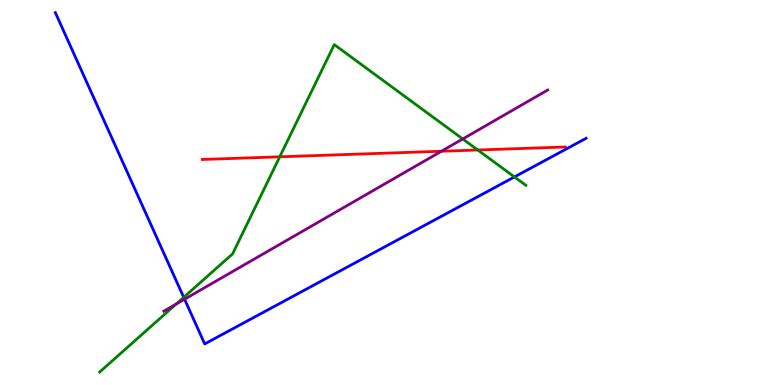[{'lines': ['blue', 'red'], 'intersections': []}, {'lines': ['green', 'red'], 'intersections': [{'x': 3.61, 'y': 5.93}, {'x': 6.16, 'y': 6.1}]}, {'lines': ['purple', 'red'], 'intersections': [{'x': 5.7, 'y': 6.07}]}, {'lines': ['blue', 'green'], 'intersections': [{'x': 2.37, 'y': 2.28}, {'x': 6.64, 'y': 5.4}]}, {'lines': ['blue', 'purple'], 'intersections': [{'x': 2.38, 'y': 2.23}]}, {'lines': ['green', 'purple'], 'intersections': [{'x': 2.27, 'y': 2.1}, {'x': 5.97, 'y': 6.39}]}]